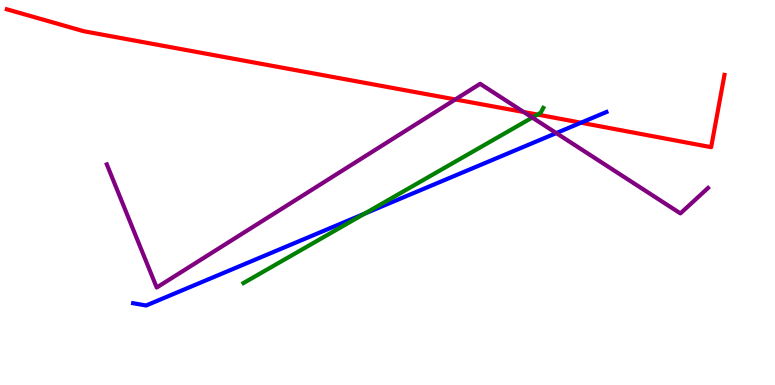[{'lines': ['blue', 'red'], 'intersections': [{'x': 7.5, 'y': 6.81}]}, {'lines': ['green', 'red'], 'intersections': [{'x': 6.94, 'y': 7.02}]}, {'lines': ['purple', 'red'], 'intersections': [{'x': 5.87, 'y': 7.42}, {'x': 6.76, 'y': 7.09}]}, {'lines': ['blue', 'green'], 'intersections': [{'x': 4.7, 'y': 4.45}]}, {'lines': ['blue', 'purple'], 'intersections': [{'x': 7.18, 'y': 6.54}]}, {'lines': ['green', 'purple'], 'intersections': [{'x': 6.87, 'y': 6.95}]}]